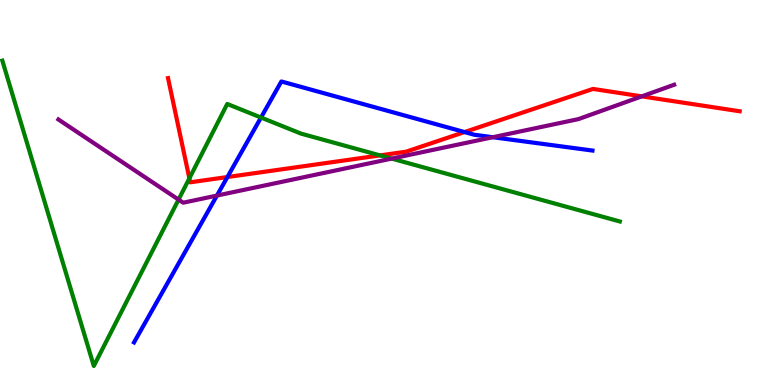[{'lines': ['blue', 'red'], 'intersections': [{'x': 2.93, 'y': 5.4}, {'x': 5.99, 'y': 6.57}]}, {'lines': ['green', 'red'], 'intersections': [{'x': 2.44, 'y': 5.37}, {'x': 4.9, 'y': 5.96}]}, {'lines': ['purple', 'red'], 'intersections': [{'x': 8.28, 'y': 7.5}]}, {'lines': ['blue', 'green'], 'intersections': [{'x': 3.37, 'y': 6.95}]}, {'lines': ['blue', 'purple'], 'intersections': [{'x': 2.8, 'y': 4.92}, {'x': 6.36, 'y': 6.44}]}, {'lines': ['green', 'purple'], 'intersections': [{'x': 2.3, 'y': 4.82}, {'x': 5.05, 'y': 5.88}]}]